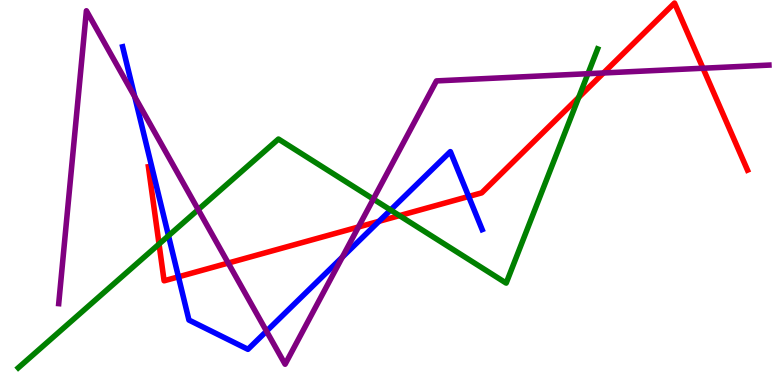[{'lines': ['blue', 'red'], 'intersections': [{'x': 2.3, 'y': 2.81}, {'x': 4.89, 'y': 4.25}, {'x': 6.05, 'y': 4.9}]}, {'lines': ['green', 'red'], 'intersections': [{'x': 2.05, 'y': 3.66}, {'x': 5.15, 'y': 4.4}, {'x': 7.47, 'y': 7.47}]}, {'lines': ['purple', 'red'], 'intersections': [{'x': 2.94, 'y': 3.17}, {'x': 4.62, 'y': 4.1}, {'x': 7.79, 'y': 8.1}, {'x': 9.07, 'y': 8.23}]}, {'lines': ['blue', 'green'], 'intersections': [{'x': 2.17, 'y': 3.88}, {'x': 5.04, 'y': 4.55}]}, {'lines': ['blue', 'purple'], 'intersections': [{'x': 1.74, 'y': 7.49}, {'x': 3.44, 'y': 1.4}, {'x': 4.42, 'y': 3.32}]}, {'lines': ['green', 'purple'], 'intersections': [{'x': 2.56, 'y': 4.56}, {'x': 4.82, 'y': 4.83}, {'x': 7.59, 'y': 8.09}]}]